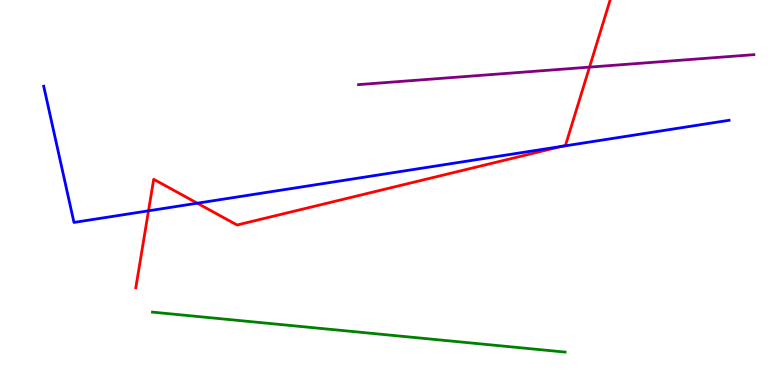[{'lines': ['blue', 'red'], 'intersections': [{'x': 1.92, 'y': 4.52}, {'x': 2.55, 'y': 4.72}, {'x': 7.25, 'y': 6.2}]}, {'lines': ['green', 'red'], 'intersections': []}, {'lines': ['purple', 'red'], 'intersections': [{'x': 7.61, 'y': 8.26}]}, {'lines': ['blue', 'green'], 'intersections': []}, {'lines': ['blue', 'purple'], 'intersections': []}, {'lines': ['green', 'purple'], 'intersections': []}]